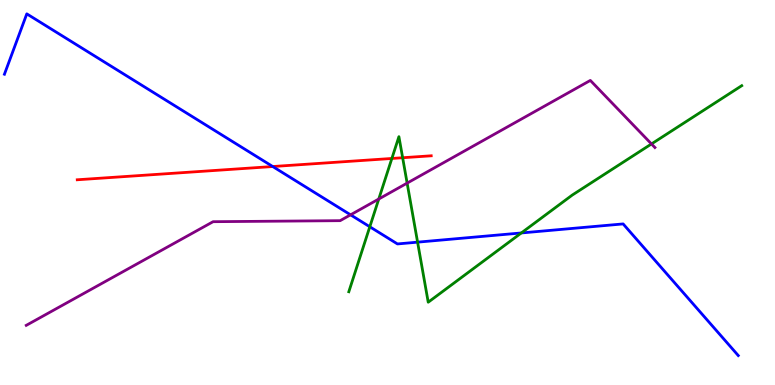[{'lines': ['blue', 'red'], 'intersections': [{'x': 3.52, 'y': 5.67}]}, {'lines': ['green', 'red'], 'intersections': [{'x': 5.06, 'y': 5.88}, {'x': 5.2, 'y': 5.9}]}, {'lines': ['purple', 'red'], 'intersections': []}, {'lines': ['blue', 'green'], 'intersections': [{'x': 4.77, 'y': 4.11}, {'x': 5.39, 'y': 3.71}, {'x': 6.73, 'y': 3.95}]}, {'lines': ['blue', 'purple'], 'intersections': [{'x': 4.52, 'y': 4.42}]}, {'lines': ['green', 'purple'], 'intersections': [{'x': 4.89, 'y': 4.83}, {'x': 5.25, 'y': 5.24}, {'x': 8.41, 'y': 6.26}]}]